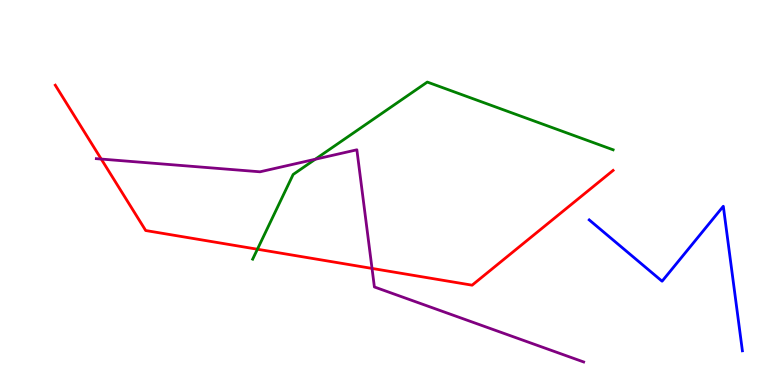[{'lines': ['blue', 'red'], 'intersections': []}, {'lines': ['green', 'red'], 'intersections': [{'x': 3.32, 'y': 3.53}]}, {'lines': ['purple', 'red'], 'intersections': [{'x': 1.31, 'y': 5.87}, {'x': 4.8, 'y': 3.03}]}, {'lines': ['blue', 'green'], 'intersections': []}, {'lines': ['blue', 'purple'], 'intersections': []}, {'lines': ['green', 'purple'], 'intersections': [{'x': 4.07, 'y': 5.86}]}]